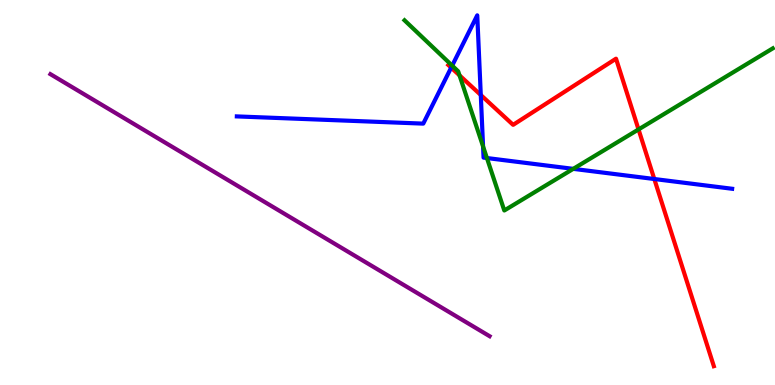[{'lines': ['blue', 'red'], 'intersections': [{'x': 5.82, 'y': 8.24}, {'x': 6.2, 'y': 7.53}, {'x': 8.44, 'y': 5.35}]}, {'lines': ['green', 'red'], 'intersections': [{'x': 5.93, 'y': 8.04}, {'x': 8.24, 'y': 6.64}]}, {'lines': ['purple', 'red'], 'intersections': []}, {'lines': ['blue', 'green'], 'intersections': [{'x': 5.83, 'y': 8.3}, {'x': 6.23, 'y': 6.2}, {'x': 6.28, 'y': 5.9}, {'x': 7.4, 'y': 5.61}]}, {'lines': ['blue', 'purple'], 'intersections': []}, {'lines': ['green', 'purple'], 'intersections': []}]